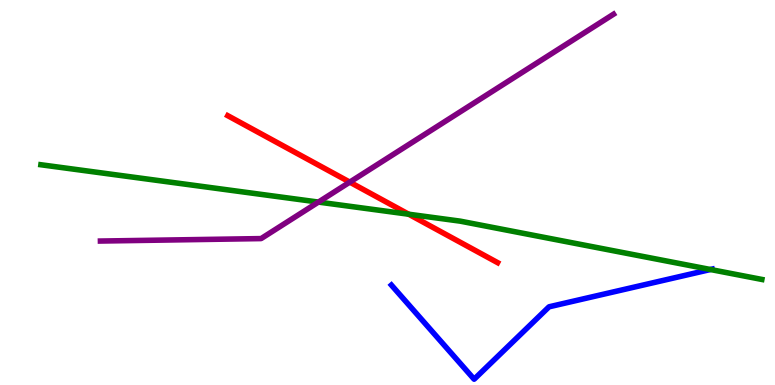[{'lines': ['blue', 'red'], 'intersections': []}, {'lines': ['green', 'red'], 'intersections': [{'x': 5.27, 'y': 4.44}]}, {'lines': ['purple', 'red'], 'intersections': [{'x': 4.51, 'y': 5.27}]}, {'lines': ['blue', 'green'], 'intersections': [{'x': 9.17, 'y': 3.0}]}, {'lines': ['blue', 'purple'], 'intersections': []}, {'lines': ['green', 'purple'], 'intersections': [{'x': 4.11, 'y': 4.75}]}]